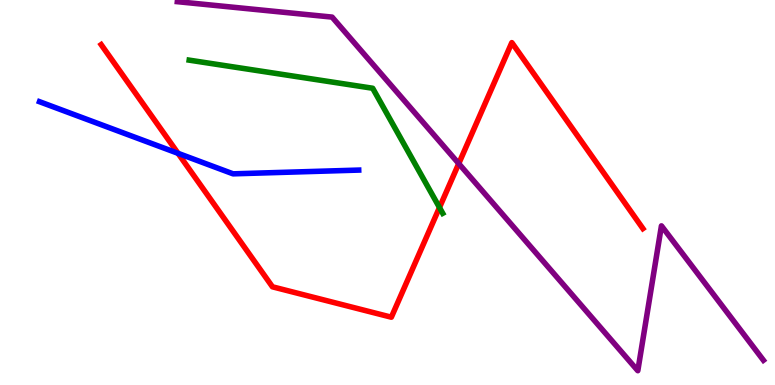[{'lines': ['blue', 'red'], 'intersections': [{'x': 2.3, 'y': 6.02}]}, {'lines': ['green', 'red'], 'intersections': [{'x': 5.67, 'y': 4.61}]}, {'lines': ['purple', 'red'], 'intersections': [{'x': 5.92, 'y': 5.75}]}, {'lines': ['blue', 'green'], 'intersections': []}, {'lines': ['blue', 'purple'], 'intersections': []}, {'lines': ['green', 'purple'], 'intersections': []}]